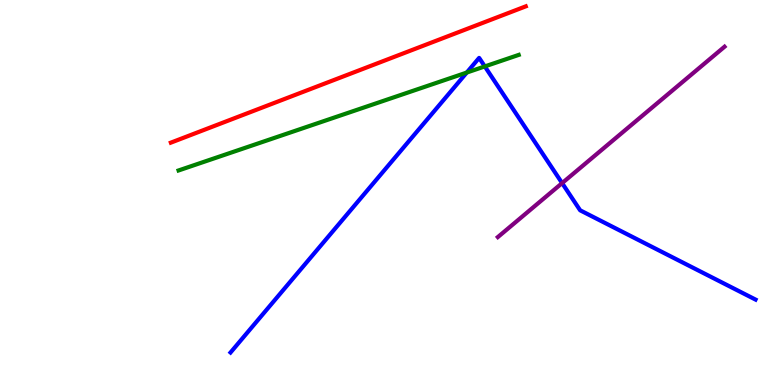[{'lines': ['blue', 'red'], 'intersections': []}, {'lines': ['green', 'red'], 'intersections': []}, {'lines': ['purple', 'red'], 'intersections': []}, {'lines': ['blue', 'green'], 'intersections': [{'x': 6.02, 'y': 8.12}, {'x': 6.26, 'y': 8.27}]}, {'lines': ['blue', 'purple'], 'intersections': [{'x': 7.25, 'y': 5.24}]}, {'lines': ['green', 'purple'], 'intersections': []}]